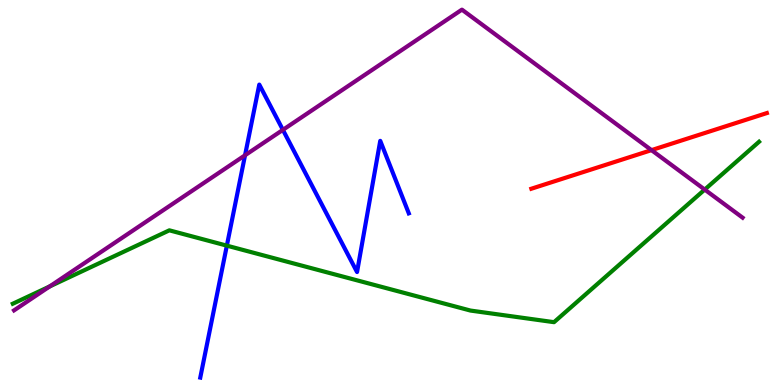[{'lines': ['blue', 'red'], 'intersections': []}, {'lines': ['green', 'red'], 'intersections': []}, {'lines': ['purple', 'red'], 'intersections': [{'x': 8.41, 'y': 6.1}]}, {'lines': ['blue', 'green'], 'intersections': [{'x': 2.93, 'y': 3.62}]}, {'lines': ['blue', 'purple'], 'intersections': [{'x': 3.16, 'y': 5.97}, {'x': 3.65, 'y': 6.63}]}, {'lines': ['green', 'purple'], 'intersections': [{'x': 0.641, 'y': 2.56}, {'x': 9.09, 'y': 5.08}]}]